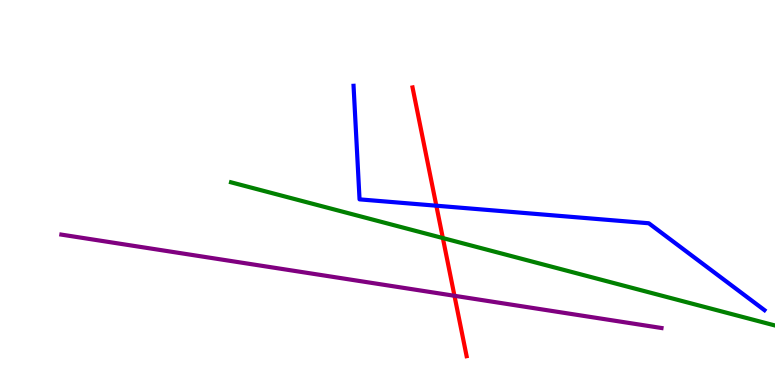[{'lines': ['blue', 'red'], 'intersections': [{'x': 5.63, 'y': 4.66}]}, {'lines': ['green', 'red'], 'intersections': [{'x': 5.71, 'y': 3.82}]}, {'lines': ['purple', 'red'], 'intersections': [{'x': 5.86, 'y': 2.32}]}, {'lines': ['blue', 'green'], 'intersections': []}, {'lines': ['blue', 'purple'], 'intersections': []}, {'lines': ['green', 'purple'], 'intersections': []}]